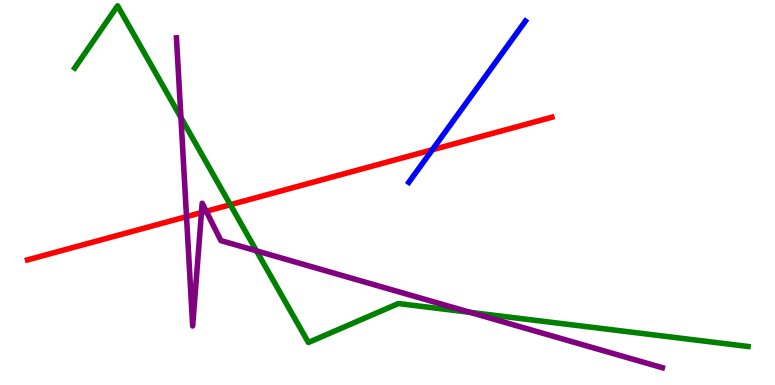[{'lines': ['blue', 'red'], 'intersections': [{'x': 5.58, 'y': 6.11}]}, {'lines': ['green', 'red'], 'intersections': [{'x': 2.97, 'y': 4.68}]}, {'lines': ['purple', 'red'], 'intersections': [{'x': 2.41, 'y': 4.37}, {'x': 2.6, 'y': 4.48}, {'x': 2.66, 'y': 4.51}]}, {'lines': ['blue', 'green'], 'intersections': []}, {'lines': ['blue', 'purple'], 'intersections': []}, {'lines': ['green', 'purple'], 'intersections': [{'x': 2.33, 'y': 6.95}, {'x': 3.31, 'y': 3.48}, {'x': 6.07, 'y': 1.89}]}]